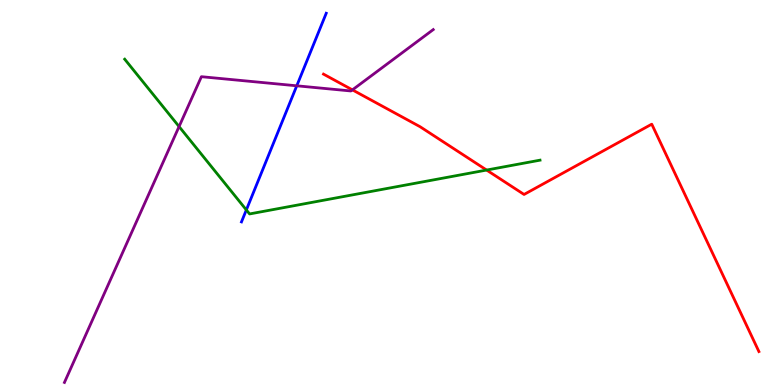[{'lines': ['blue', 'red'], 'intersections': []}, {'lines': ['green', 'red'], 'intersections': [{'x': 6.28, 'y': 5.58}]}, {'lines': ['purple', 'red'], 'intersections': [{'x': 4.55, 'y': 7.67}]}, {'lines': ['blue', 'green'], 'intersections': [{'x': 3.18, 'y': 4.55}]}, {'lines': ['blue', 'purple'], 'intersections': [{'x': 3.83, 'y': 7.77}]}, {'lines': ['green', 'purple'], 'intersections': [{'x': 2.31, 'y': 6.71}]}]